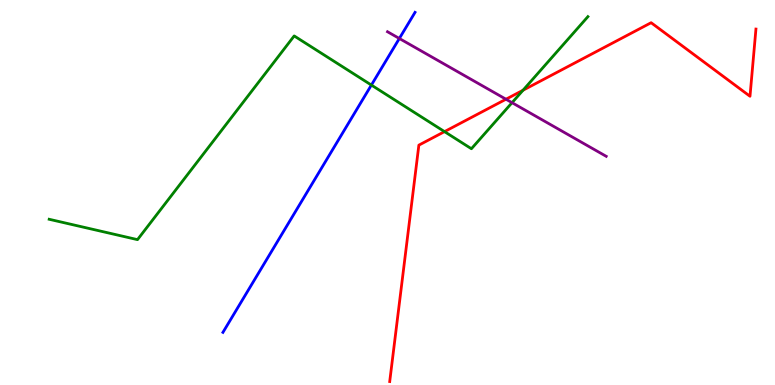[{'lines': ['blue', 'red'], 'intersections': []}, {'lines': ['green', 'red'], 'intersections': [{'x': 5.74, 'y': 6.58}, {'x': 6.75, 'y': 7.66}]}, {'lines': ['purple', 'red'], 'intersections': [{'x': 6.53, 'y': 7.42}]}, {'lines': ['blue', 'green'], 'intersections': [{'x': 4.79, 'y': 7.79}]}, {'lines': ['blue', 'purple'], 'intersections': [{'x': 5.15, 'y': 9.0}]}, {'lines': ['green', 'purple'], 'intersections': [{'x': 6.61, 'y': 7.33}]}]